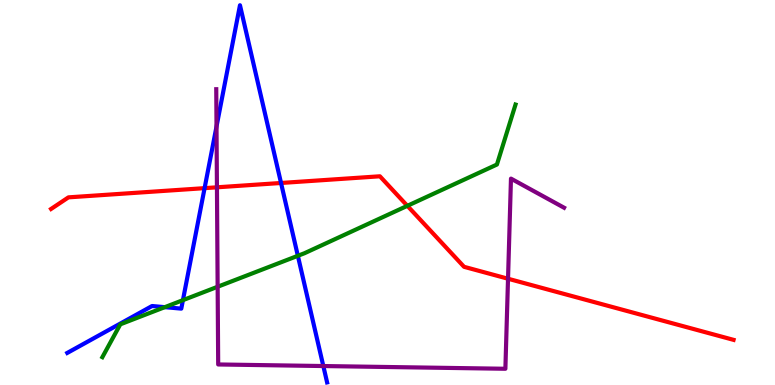[{'lines': ['blue', 'red'], 'intersections': [{'x': 2.64, 'y': 5.11}, {'x': 3.63, 'y': 5.25}]}, {'lines': ['green', 'red'], 'intersections': [{'x': 5.26, 'y': 4.65}]}, {'lines': ['purple', 'red'], 'intersections': [{'x': 2.8, 'y': 5.13}, {'x': 6.56, 'y': 2.76}]}, {'lines': ['blue', 'green'], 'intersections': [{'x': 2.13, 'y': 2.02}, {'x': 2.36, 'y': 2.2}, {'x': 3.84, 'y': 3.36}]}, {'lines': ['blue', 'purple'], 'intersections': [{'x': 2.79, 'y': 6.71}, {'x': 4.17, 'y': 0.492}]}, {'lines': ['green', 'purple'], 'intersections': [{'x': 2.81, 'y': 2.55}]}]